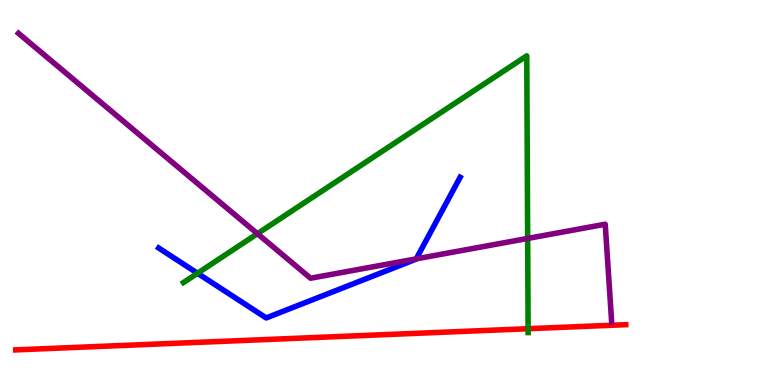[{'lines': ['blue', 'red'], 'intersections': []}, {'lines': ['green', 'red'], 'intersections': [{'x': 6.81, 'y': 1.46}]}, {'lines': ['purple', 'red'], 'intersections': []}, {'lines': ['blue', 'green'], 'intersections': [{'x': 2.55, 'y': 2.9}]}, {'lines': ['blue', 'purple'], 'intersections': [{'x': 5.37, 'y': 3.28}]}, {'lines': ['green', 'purple'], 'intersections': [{'x': 3.32, 'y': 3.93}, {'x': 6.81, 'y': 3.81}]}]